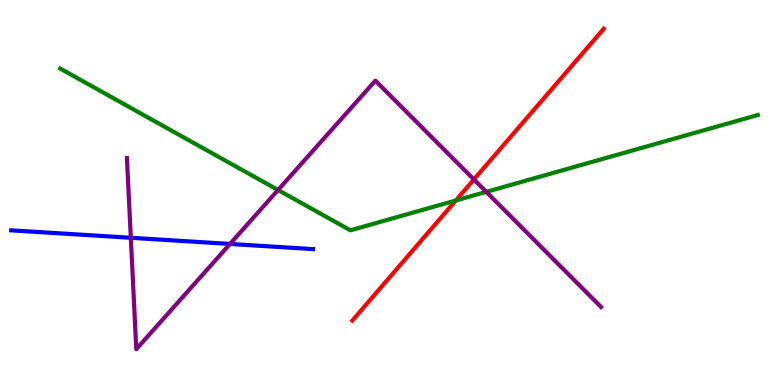[{'lines': ['blue', 'red'], 'intersections': []}, {'lines': ['green', 'red'], 'intersections': [{'x': 5.88, 'y': 4.79}]}, {'lines': ['purple', 'red'], 'intersections': [{'x': 6.11, 'y': 5.34}]}, {'lines': ['blue', 'green'], 'intersections': []}, {'lines': ['blue', 'purple'], 'intersections': [{'x': 1.69, 'y': 3.82}, {'x': 2.97, 'y': 3.66}]}, {'lines': ['green', 'purple'], 'intersections': [{'x': 3.59, 'y': 5.07}, {'x': 6.27, 'y': 5.02}]}]